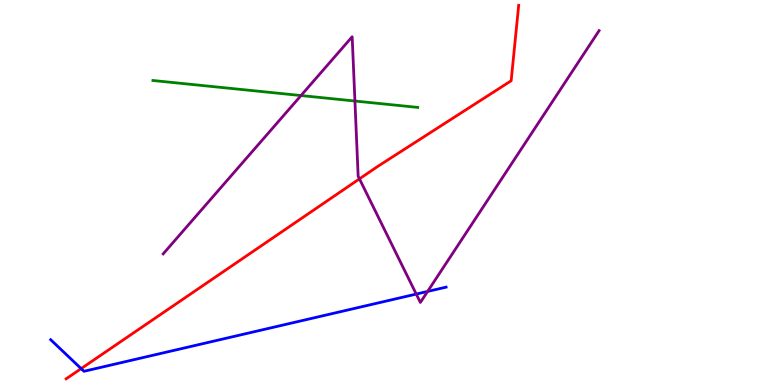[{'lines': ['blue', 'red'], 'intersections': [{'x': 1.05, 'y': 0.426}]}, {'lines': ['green', 'red'], 'intersections': []}, {'lines': ['purple', 'red'], 'intersections': [{'x': 4.64, 'y': 5.35}]}, {'lines': ['blue', 'green'], 'intersections': []}, {'lines': ['blue', 'purple'], 'intersections': [{'x': 5.37, 'y': 2.36}, {'x': 5.52, 'y': 2.43}]}, {'lines': ['green', 'purple'], 'intersections': [{'x': 3.88, 'y': 7.52}, {'x': 4.58, 'y': 7.38}]}]